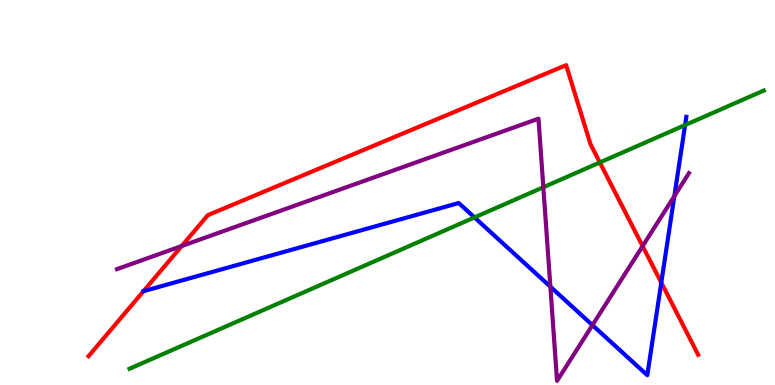[{'lines': ['blue', 'red'], 'intersections': [{'x': 1.85, 'y': 2.44}, {'x': 8.53, 'y': 2.66}]}, {'lines': ['green', 'red'], 'intersections': [{'x': 7.74, 'y': 5.78}]}, {'lines': ['purple', 'red'], 'intersections': [{'x': 2.34, 'y': 3.61}, {'x': 8.29, 'y': 3.61}]}, {'lines': ['blue', 'green'], 'intersections': [{'x': 6.12, 'y': 4.35}, {'x': 8.84, 'y': 6.75}]}, {'lines': ['blue', 'purple'], 'intersections': [{'x': 7.1, 'y': 2.55}, {'x': 7.64, 'y': 1.56}, {'x': 8.7, 'y': 4.91}]}, {'lines': ['green', 'purple'], 'intersections': [{'x': 7.01, 'y': 5.14}]}]